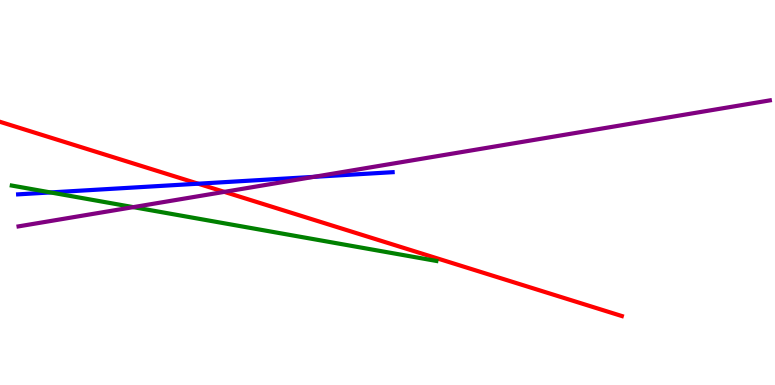[{'lines': ['blue', 'red'], 'intersections': [{'x': 2.56, 'y': 5.23}]}, {'lines': ['green', 'red'], 'intersections': []}, {'lines': ['purple', 'red'], 'intersections': [{'x': 2.89, 'y': 5.02}]}, {'lines': ['blue', 'green'], 'intersections': [{'x': 0.652, 'y': 5.0}]}, {'lines': ['blue', 'purple'], 'intersections': [{'x': 4.05, 'y': 5.41}]}, {'lines': ['green', 'purple'], 'intersections': [{'x': 1.72, 'y': 4.62}]}]